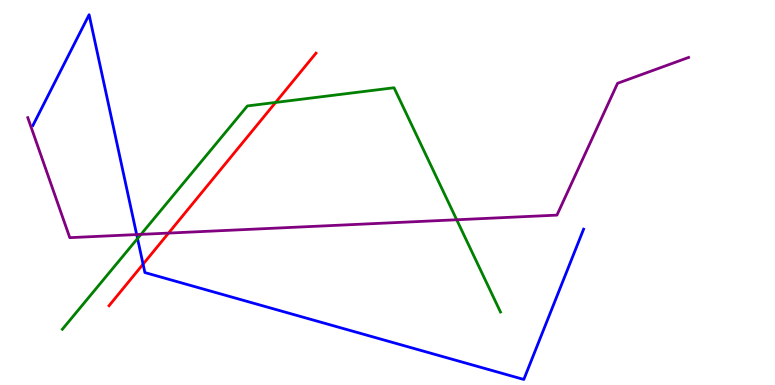[{'lines': ['blue', 'red'], 'intersections': [{'x': 1.85, 'y': 3.14}]}, {'lines': ['green', 'red'], 'intersections': [{'x': 3.56, 'y': 7.34}]}, {'lines': ['purple', 'red'], 'intersections': [{'x': 2.17, 'y': 3.95}]}, {'lines': ['blue', 'green'], 'intersections': [{'x': 1.77, 'y': 3.8}]}, {'lines': ['blue', 'purple'], 'intersections': [{'x': 1.76, 'y': 3.91}]}, {'lines': ['green', 'purple'], 'intersections': [{'x': 1.82, 'y': 3.91}, {'x': 5.89, 'y': 4.29}]}]